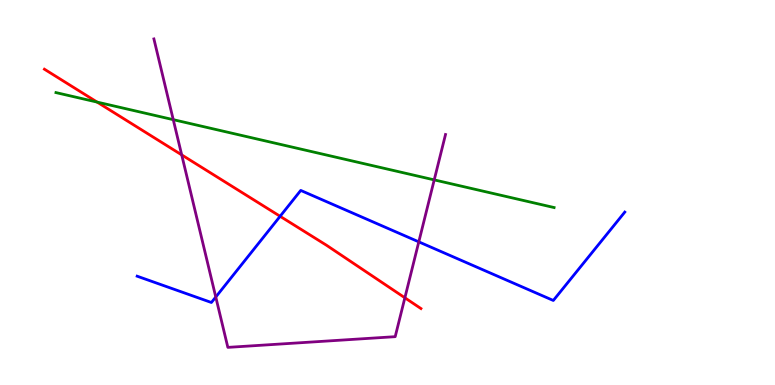[{'lines': ['blue', 'red'], 'intersections': [{'x': 3.61, 'y': 4.38}]}, {'lines': ['green', 'red'], 'intersections': [{'x': 1.25, 'y': 7.35}]}, {'lines': ['purple', 'red'], 'intersections': [{'x': 2.34, 'y': 5.98}, {'x': 5.22, 'y': 2.27}]}, {'lines': ['blue', 'green'], 'intersections': []}, {'lines': ['blue', 'purple'], 'intersections': [{'x': 2.78, 'y': 2.29}, {'x': 5.4, 'y': 3.72}]}, {'lines': ['green', 'purple'], 'intersections': [{'x': 2.24, 'y': 6.89}, {'x': 5.6, 'y': 5.33}]}]